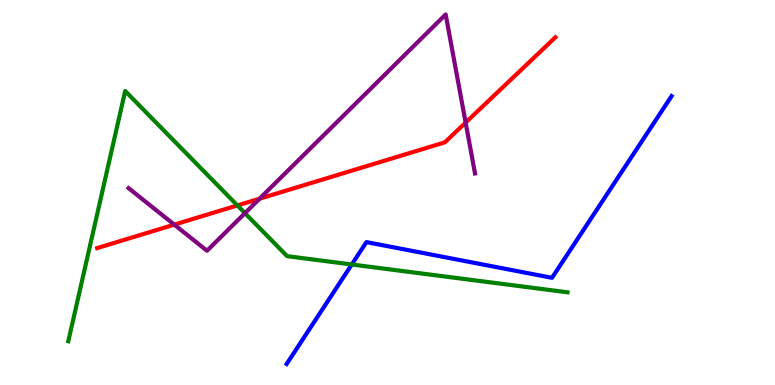[{'lines': ['blue', 'red'], 'intersections': []}, {'lines': ['green', 'red'], 'intersections': [{'x': 3.06, 'y': 4.66}]}, {'lines': ['purple', 'red'], 'intersections': [{'x': 2.25, 'y': 4.17}, {'x': 3.35, 'y': 4.84}, {'x': 6.01, 'y': 6.82}]}, {'lines': ['blue', 'green'], 'intersections': [{'x': 4.54, 'y': 3.13}]}, {'lines': ['blue', 'purple'], 'intersections': []}, {'lines': ['green', 'purple'], 'intersections': [{'x': 3.16, 'y': 4.46}]}]